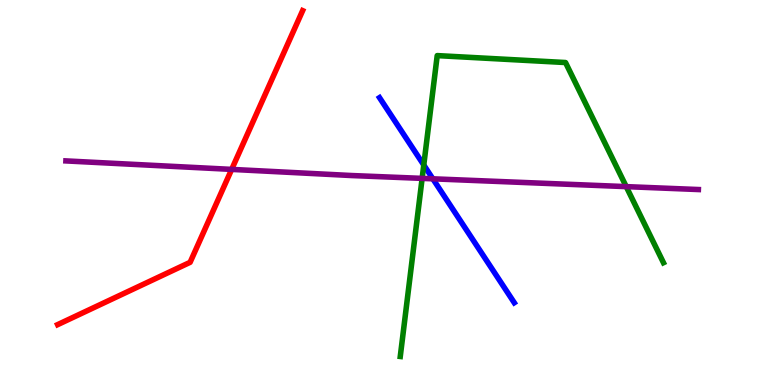[{'lines': ['blue', 'red'], 'intersections': []}, {'lines': ['green', 'red'], 'intersections': []}, {'lines': ['purple', 'red'], 'intersections': [{'x': 2.99, 'y': 5.6}]}, {'lines': ['blue', 'green'], 'intersections': [{'x': 5.47, 'y': 5.71}]}, {'lines': ['blue', 'purple'], 'intersections': [{'x': 5.59, 'y': 5.36}]}, {'lines': ['green', 'purple'], 'intersections': [{'x': 5.45, 'y': 5.37}, {'x': 8.08, 'y': 5.15}]}]